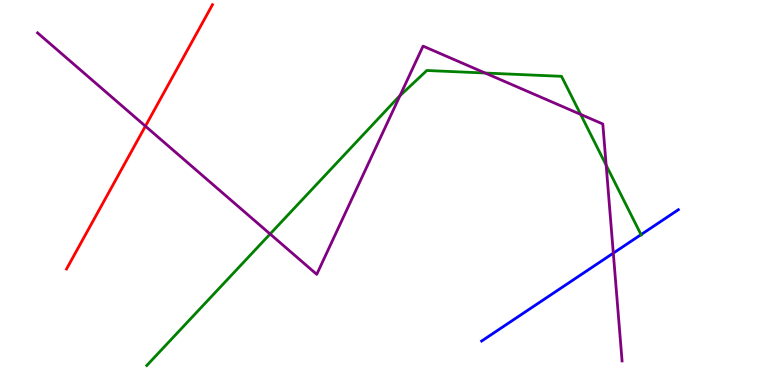[{'lines': ['blue', 'red'], 'intersections': []}, {'lines': ['green', 'red'], 'intersections': []}, {'lines': ['purple', 'red'], 'intersections': [{'x': 1.88, 'y': 6.72}]}, {'lines': ['blue', 'green'], 'intersections': [{'x': 8.27, 'y': 3.91}]}, {'lines': ['blue', 'purple'], 'intersections': [{'x': 7.91, 'y': 3.43}]}, {'lines': ['green', 'purple'], 'intersections': [{'x': 3.49, 'y': 3.92}, {'x': 5.16, 'y': 7.51}, {'x': 6.26, 'y': 8.1}, {'x': 7.49, 'y': 7.03}, {'x': 7.82, 'y': 5.71}]}]